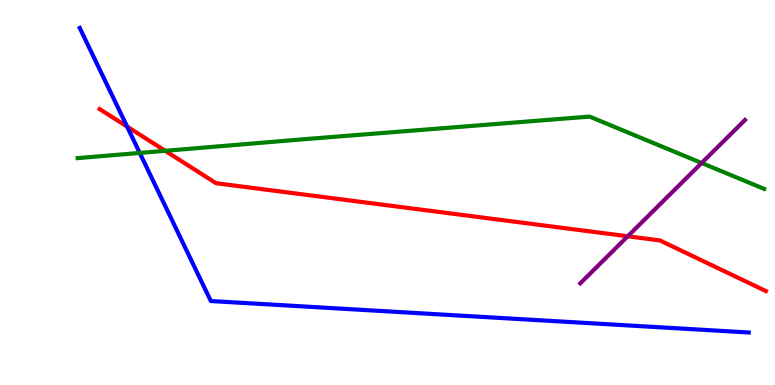[{'lines': ['blue', 'red'], 'intersections': [{'x': 1.64, 'y': 6.71}]}, {'lines': ['green', 'red'], 'intersections': [{'x': 2.13, 'y': 6.08}]}, {'lines': ['purple', 'red'], 'intersections': [{'x': 8.1, 'y': 3.86}]}, {'lines': ['blue', 'green'], 'intersections': [{'x': 1.8, 'y': 6.03}]}, {'lines': ['blue', 'purple'], 'intersections': []}, {'lines': ['green', 'purple'], 'intersections': [{'x': 9.05, 'y': 5.77}]}]